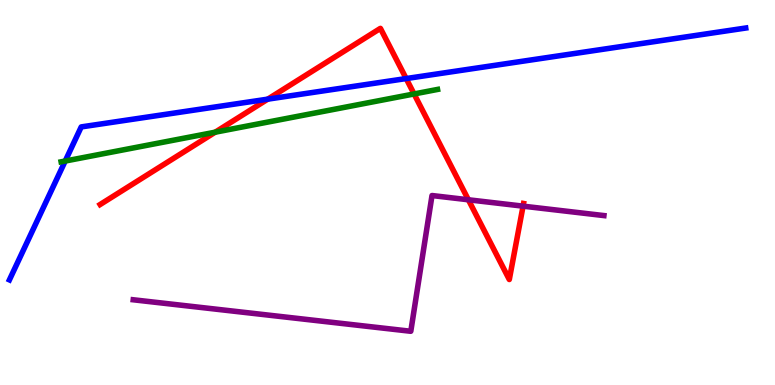[{'lines': ['blue', 'red'], 'intersections': [{'x': 3.46, 'y': 7.42}, {'x': 5.24, 'y': 7.96}]}, {'lines': ['green', 'red'], 'intersections': [{'x': 2.78, 'y': 6.57}, {'x': 5.34, 'y': 7.56}]}, {'lines': ['purple', 'red'], 'intersections': [{'x': 6.04, 'y': 4.81}, {'x': 6.75, 'y': 4.65}]}, {'lines': ['blue', 'green'], 'intersections': [{'x': 0.841, 'y': 5.82}]}, {'lines': ['blue', 'purple'], 'intersections': []}, {'lines': ['green', 'purple'], 'intersections': []}]